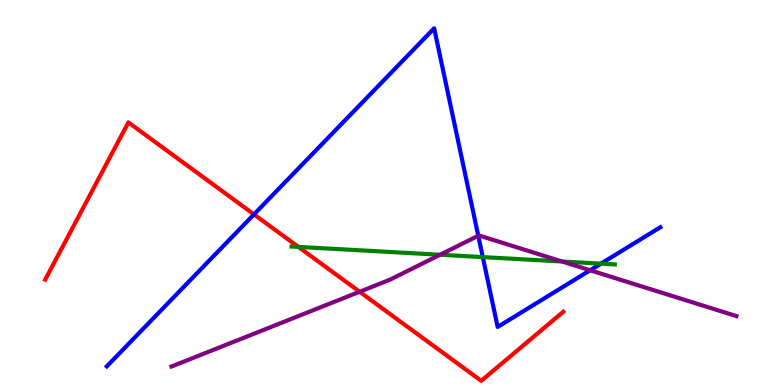[{'lines': ['blue', 'red'], 'intersections': [{'x': 3.28, 'y': 4.43}]}, {'lines': ['green', 'red'], 'intersections': [{'x': 3.85, 'y': 3.59}]}, {'lines': ['purple', 'red'], 'intersections': [{'x': 4.64, 'y': 2.42}]}, {'lines': ['blue', 'green'], 'intersections': [{'x': 6.23, 'y': 3.32}, {'x': 7.75, 'y': 3.15}]}, {'lines': ['blue', 'purple'], 'intersections': [{'x': 6.17, 'y': 3.88}, {'x': 7.61, 'y': 2.98}]}, {'lines': ['green', 'purple'], 'intersections': [{'x': 5.68, 'y': 3.38}, {'x': 7.25, 'y': 3.21}]}]